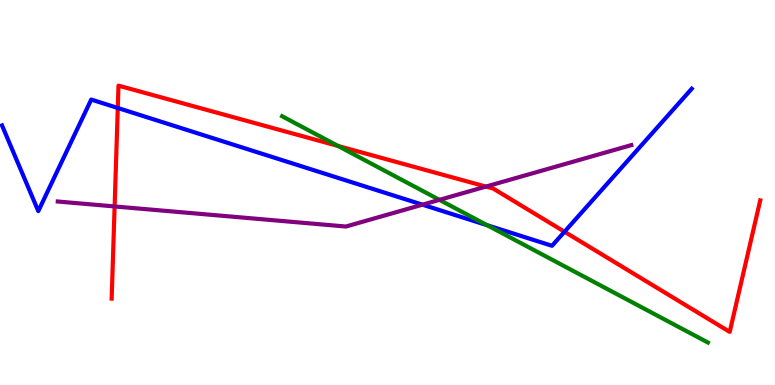[{'lines': ['blue', 'red'], 'intersections': [{'x': 1.52, 'y': 7.2}, {'x': 7.28, 'y': 3.98}]}, {'lines': ['green', 'red'], 'intersections': [{'x': 4.36, 'y': 6.21}]}, {'lines': ['purple', 'red'], 'intersections': [{'x': 1.48, 'y': 4.64}, {'x': 6.27, 'y': 5.15}]}, {'lines': ['blue', 'green'], 'intersections': [{'x': 6.29, 'y': 4.15}]}, {'lines': ['blue', 'purple'], 'intersections': [{'x': 5.45, 'y': 4.68}]}, {'lines': ['green', 'purple'], 'intersections': [{'x': 5.67, 'y': 4.81}]}]